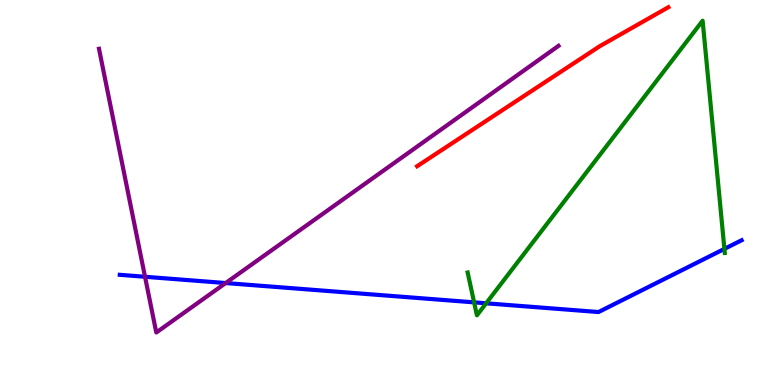[{'lines': ['blue', 'red'], 'intersections': []}, {'lines': ['green', 'red'], 'intersections': []}, {'lines': ['purple', 'red'], 'intersections': []}, {'lines': ['blue', 'green'], 'intersections': [{'x': 6.12, 'y': 2.15}, {'x': 6.27, 'y': 2.12}, {'x': 9.35, 'y': 3.54}]}, {'lines': ['blue', 'purple'], 'intersections': [{'x': 1.87, 'y': 2.81}, {'x': 2.91, 'y': 2.65}]}, {'lines': ['green', 'purple'], 'intersections': []}]